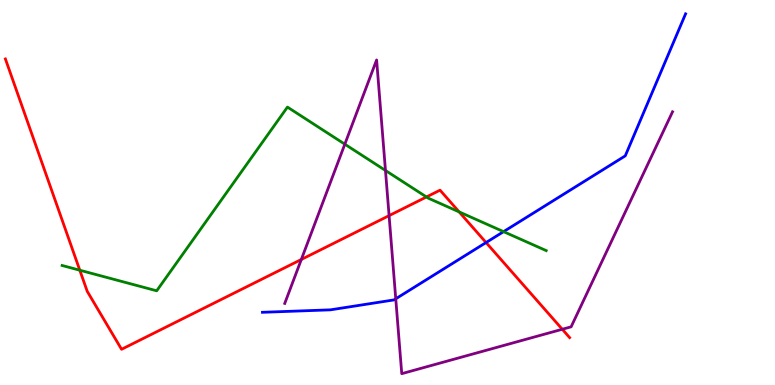[{'lines': ['blue', 'red'], 'intersections': [{'x': 6.27, 'y': 3.7}]}, {'lines': ['green', 'red'], 'intersections': [{'x': 1.03, 'y': 2.98}, {'x': 5.5, 'y': 4.88}, {'x': 5.92, 'y': 4.5}]}, {'lines': ['purple', 'red'], 'intersections': [{'x': 3.89, 'y': 3.26}, {'x': 5.02, 'y': 4.4}, {'x': 7.26, 'y': 1.45}]}, {'lines': ['blue', 'green'], 'intersections': [{'x': 6.5, 'y': 3.98}]}, {'lines': ['blue', 'purple'], 'intersections': [{'x': 5.11, 'y': 2.24}]}, {'lines': ['green', 'purple'], 'intersections': [{'x': 4.45, 'y': 6.25}, {'x': 4.97, 'y': 5.57}]}]